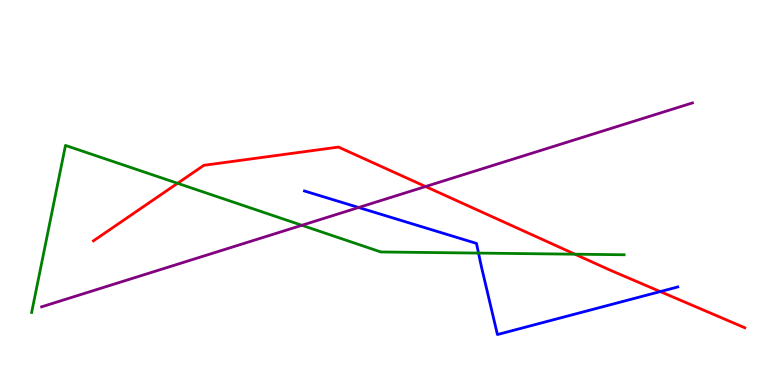[{'lines': ['blue', 'red'], 'intersections': [{'x': 8.52, 'y': 2.43}]}, {'lines': ['green', 'red'], 'intersections': [{'x': 2.29, 'y': 5.24}, {'x': 7.42, 'y': 3.4}]}, {'lines': ['purple', 'red'], 'intersections': [{'x': 5.49, 'y': 5.15}]}, {'lines': ['blue', 'green'], 'intersections': [{'x': 6.17, 'y': 3.43}]}, {'lines': ['blue', 'purple'], 'intersections': [{'x': 4.63, 'y': 4.61}]}, {'lines': ['green', 'purple'], 'intersections': [{'x': 3.9, 'y': 4.15}]}]